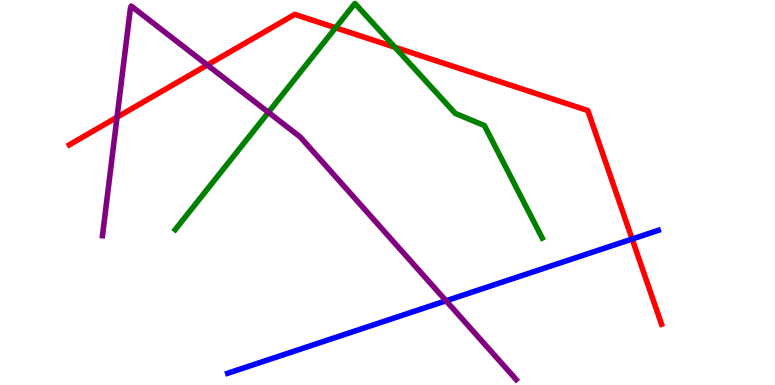[{'lines': ['blue', 'red'], 'intersections': [{'x': 8.16, 'y': 3.79}]}, {'lines': ['green', 'red'], 'intersections': [{'x': 4.33, 'y': 9.28}, {'x': 5.1, 'y': 8.77}]}, {'lines': ['purple', 'red'], 'intersections': [{'x': 1.51, 'y': 6.96}, {'x': 2.67, 'y': 8.31}]}, {'lines': ['blue', 'green'], 'intersections': []}, {'lines': ['blue', 'purple'], 'intersections': [{'x': 5.76, 'y': 2.19}]}, {'lines': ['green', 'purple'], 'intersections': [{'x': 3.46, 'y': 7.08}]}]